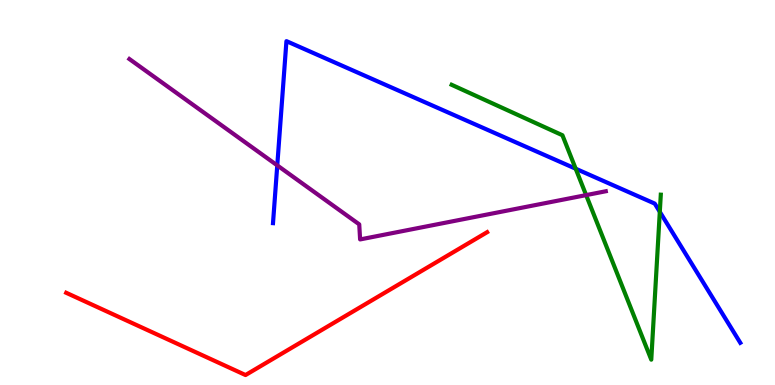[{'lines': ['blue', 'red'], 'intersections': []}, {'lines': ['green', 'red'], 'intersections': []}, {'lines': ['purple', 'red'], 'intersections': []}, {'lines': ['blue', 'green'], 'intersections': [{'x': 7.43, 'y': 5.62}, {'x': 8.51, 'y': 4.5}]}, {'lines': ['blue', 'purple'], 'intersections': [{'x': 3.58, 'y': 5.7}]}, {'lines': ['green', 'purple'], 'intersections': [{'x': 7.56, 'y': 4.93}]}]